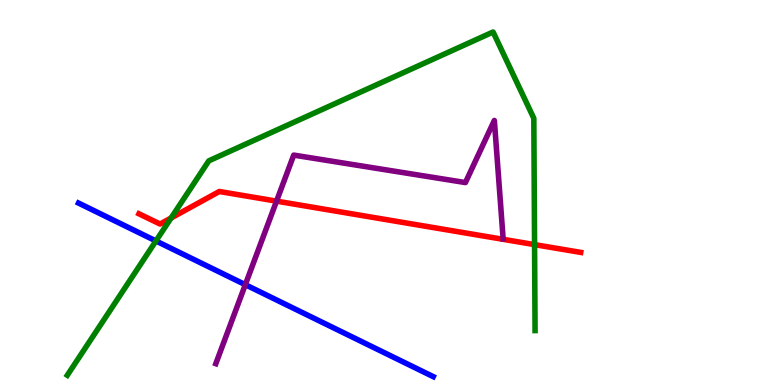[{'lines': ['blue', 'red'], 'intersections': []}, {'lines': ['green', 'red'], 'intersections': [{'x': 2.21, 'y': 4.34}, {'x': 6.9, 'y': 3.65}]}, {'lines': ['purple', 'red'], 'intersections': [{'x': 3.57, 'y': 4.78}]}, {'lines': ['blue', 'green'], 'intersections': [{'x': 2.01, 'y': 3.74}]}, {'lines': ['blue', 'purple'], 'intersections': [{'x': 3.17, 'y': 2.61}]}, {'lines': ['green', 'purple'], 'intersections': []}]